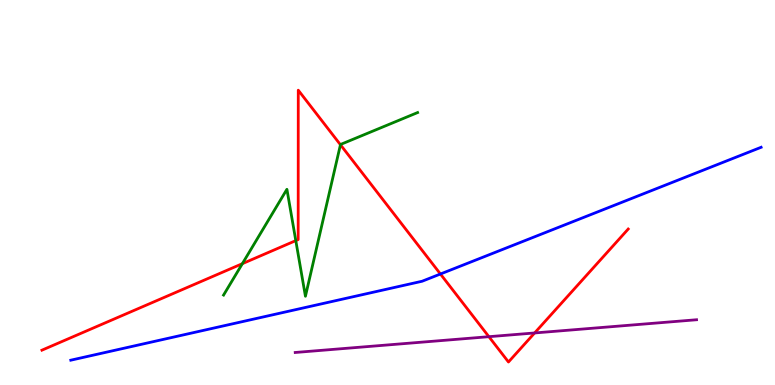[{'lines': ['blue', 'red'], 'intersections': [{'x': 5.68, 'y': 2.88}]}, {'lines': ['green', 'red'], 'intersections': [{'x': 3.13, 'y': 3.15}, {'x': 3.82, 'y': 3.75}, {'x': 4.39, 'y': 6.24}]}, {'lines': ['purple', 'red'], 'intersections': [{'x': 6.31, 'y': 1.25}, {'x': 6.9, 'y': 1.35}]}, {'lines': ['blue', 'green'], 'intersections': []}, {'lines': ['blue', 'purple'], 'intersections': []}, {'lines': ['green', 'purple'], 'intersections': []}]